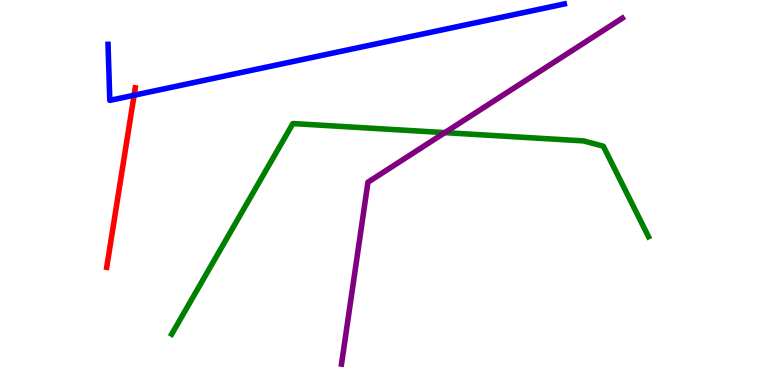[{'lines': ['blue', 'red'], 'intersections': [{'x': 1.73, 'y': 7.53}]}, {'lines': ['green', 'red'], 'intersections': []}, {'lines': ['purple', 'red'], 'intersections': []}, {'lines': ['blue', 'green'], 'intersections': []}, {'lines': ['blue', 'purple'], 'intersections': []}, {'lines': ['green', 'purple'], 'intersections': [{'x': 5.74, 'y': 6.56}]}]